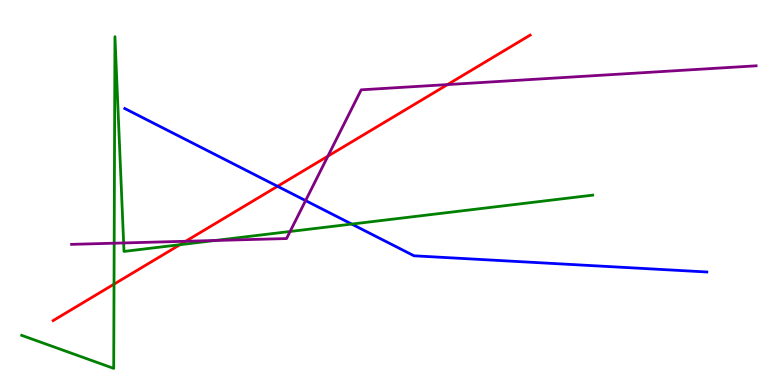[{'lines': ['blue', 'red'], 'intersections': [{'x': 3.58, 'y': 5.16}]}, {'lines': ['green', 'red'], 'intersections': [{'x': 1.47, 'y': 2.62}, {'x': 2.32, 'y': 3.64}]}, {'lines': ['purple', 'red'], 'intersections': [{'x': 2.4, 'y': 3.73}, {'x': 4.23, 'y': 5.94}, {'x': 5.77, 'y': 7.8}]}, {'lines': ['blue', 'green'], 'intersections': [{'x': 4.54, 'y': 4.18}]}, {'lines': ['blue', 'purple'], 'intersections': [{'x': 3.94, 'y': 4.79}]}, {'lines': ['green', 'purple'], 'intersections': [{'x': 1.47, 'y': 3.68}, {'x': 1.6, 'y': 3.69}, {'x': 2.78, 'y': 3.75}, {'x': 3.74, 'y': 3.99}]}]